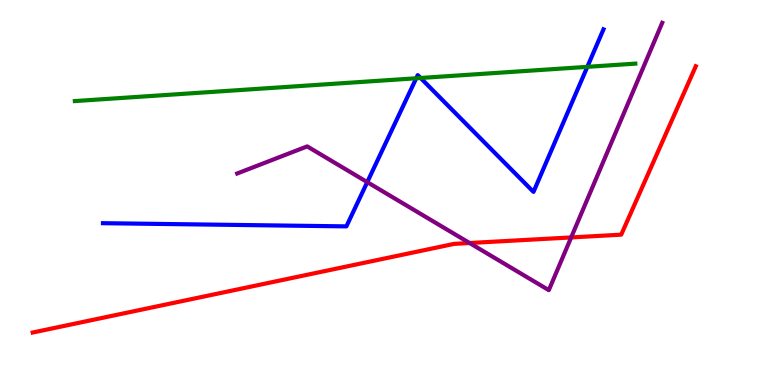[{'lines': ['blue', 'red'], 'intersections': []}, {'lines': ['green', 'red'], 'intersections': []}, {'lines': ['purple', 'red'], 'intersections': [{'x': 6.06, 'y': 3.69}, {'x': 7.37, 'y': 3.83}]}, {'lines': ['blue', 'green'], 'intersections': [{'x': 5.37, 'y': 7.97}, {'x': 5.43, 'y': 7.97}, {'x': 7.58, 'y': 8.26}]}, {'lines': ['blue', 'purple'], 'intersections': [{'x': 4.74, 'y': 5.27}]}, {'lines': ['green', 'purple'], 'intersections': []}]